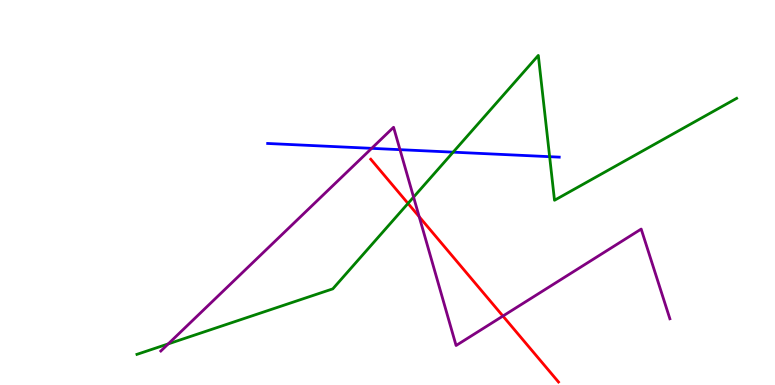[{'lines': ['blue', 'red'], 'intersections': []}, {'lines': ['green', 'red'], 'intersections': [{'x': 5.26, 'y': 4.72}]}, {'lines': ['purple', 'red'], 'intersections': [{'x': 5.41, 'y': 4.37}, {'x': 6.49, 'y': 1.79}]}, {'lines': ['blue', 'green'], 'intersections': [{'x': 5.85, 'y': 6.05}, {'x': 7.09, 'y': 5.93}]}, {'lines': ['blue', 'purple'], 'intersections': [{'x': 4.8, 'y': 6.15}, {'x': 5.16, 'y': 6.11}]}, {'lines': ['green', 'purple'], 'intersections': [{'x': 2.17, 'y': 1.07}, {'x': 5.34, 'y': 4.88}]}]